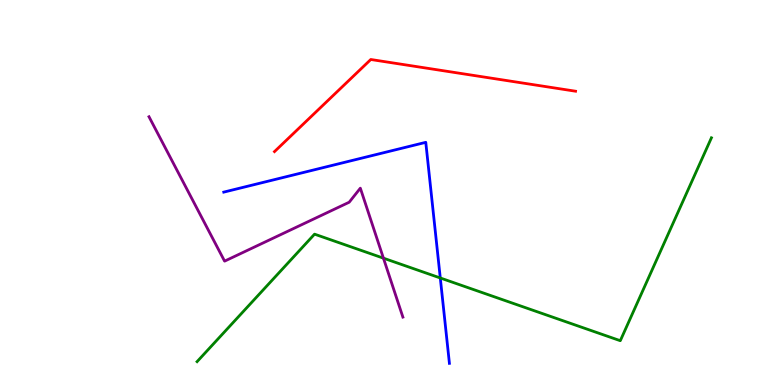[{'lines': ['blue', 'red'], 'intersections': []}, {'lines': ['green', 'red'], 'intersections': []}, {'lines': ['purple', 'red'], 'intersections': []}, {'lines': ['blue', 'green'], 'intersections': [{'x': 5.68, 'y': 2.78}]}, {'lines': ['blue', 'purple'], 'intersections': []}, {'lines': ['green', 'purple'], 'intersections': [{'x': 4.95, 'y': 3.29}]}]